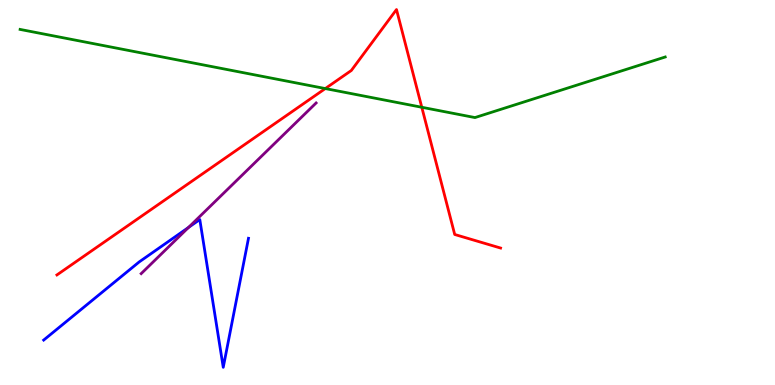[{'lines': ['blue', 'red'], 'intersections': []}, {'lines': ['green', 'red'], 'intersections': [{'x': 4.2, 'y': 7.7}, {'x': 5.44, 'y': 7.21}]}, {'lines': ['purple', 'red'], 'intersections': []}, {'lines': ['blue', 'green'], 'intersections': []}, {'lines': ['blue', 'purple'], 'intersections': [{'x': 2.43, 'y': 4.09}]}, {'lines': ['green', 'purple'], 'intersections': []}]